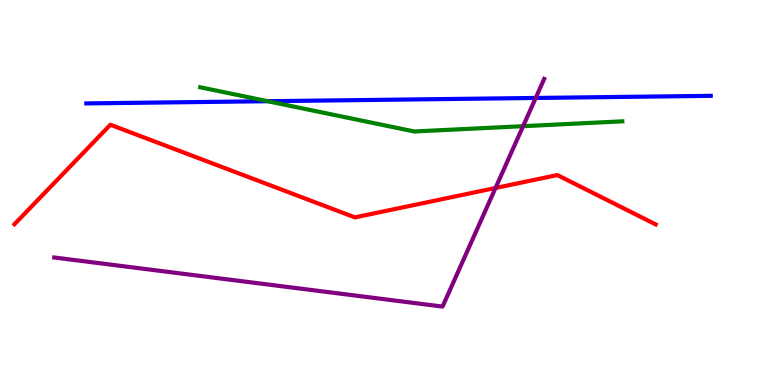[{'lines': ['blue', 'red'], 'intersections': []}, {'lines': ['green', 'red'], 'intersections': []}, {'lines': ['purple', 'red'], 'intersections': [{'x': 6.39, 'y': 5.12}]}, {'lines': ['blue', 'green'], 'intersections': [{'x': 3.45, 'y': 7.37}]}, {'lines': ['blue', 'purple'], 'intersections': [{'x': 6.91, 'y': 7.46}]}, {'lines': ['green', 'purple'], 'intersections': [{'x': 6.75, 'y': 6.72}]}]